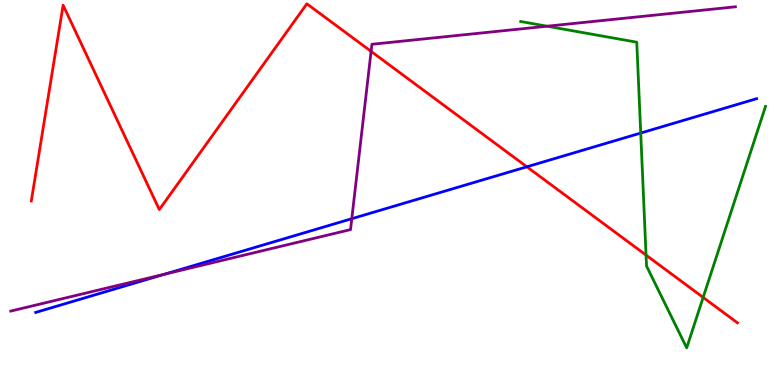[{'lines': ['blue', 'red'], 'intersections': [{'x': 6.8, 'y': 5.67}]}, {'lines': ['green', 'red'], 'intersections': [{'x': 8.34, 'y': 3.37}, {'x': 9.07, 'y': 2.27}]}, {'lines': ['purple', 'red'], 'intersections': [{'x': 4.79, 'y': 8.67}]}, {'lines': ['blue', 'green'], 'intersections': [{'x': 8.27, 'y': 6.54}]}, {'lines': ['blue', 'purple'], 'intersections': [{'x': 2.13, 'y': 2.88}, {'x': 4.54, 'y': 4.32}]}, {'lines': ['green', 'purple'], 'intersections': [{'x': 7.06, 'y': 9.32}]}]